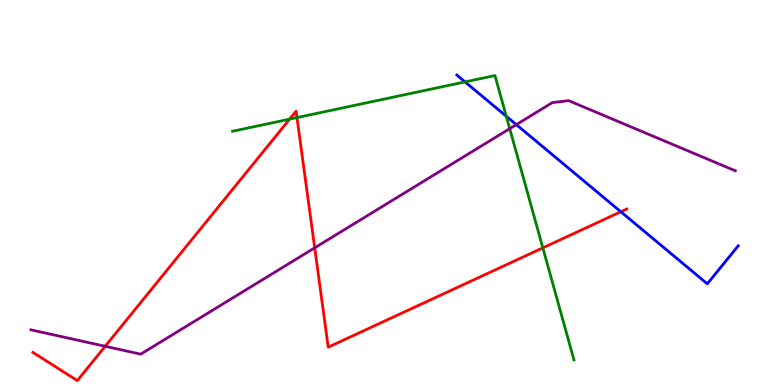[{'lines': ['blue', 'red'], 'intersections': [{'x': 8.01, 'y': 4.5}]}, {'lines': ['green', 'red'], 'intersections': [{'x': 3.74, 'y': 6.91}, {'x': 3.83, 'y': 6.95}, {'x': 7.0, 'y': 3.56}]}, {'lines': ['purple', 'red'], 'intersections': [{'x': 1.36, 'y': 1.01}, {'x': 4.06, 'y': 3.56}]}, {'lines': ['blue', 'green'], 'intersections': [{'x': 6.0, 'y': 7.87}, {'x': 6.53, 'y': 6.98}]}, {'lines': ['blue', 'purple'], 'intersections': [{'x': 6.66, 'y': 6.76}]}, {'lines': ['green', 'purple'], 'intersections': [{'x': 6.58, 'y': 6.66}]}]